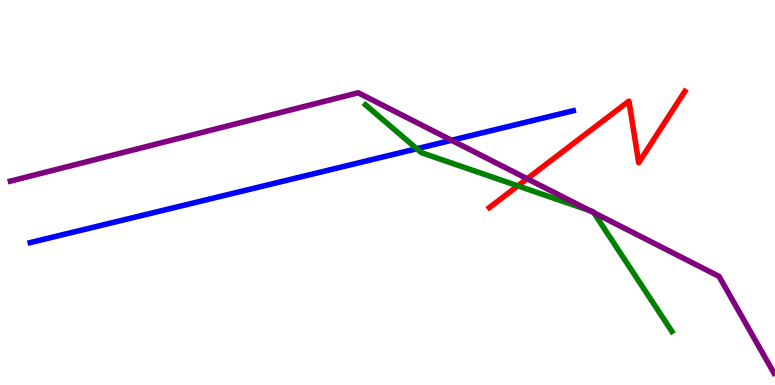[{'lines': ['blue', 'red'], 'intersections': []}, {'lines': ['green', 'red'], 'intersections': [{'x': 6.68, 'y': 5.17}]}, {'lines': ['purple', 'red'], 'intersections': [{'x': 6.8, 'y': 5.36}]}, {'lines': ['blue', 'green'], 'intersections': [{'x': 5.38, 'y': 6.14}]}, {'lines': ['blue', 'purple'], 'intersections': [{'x': 5.83, 'y': 6.36}]}, {'lines': ['green', 'purple'], 'intersections': [{'x': 7.61, 'y': 4.53}, {'x': 7.66, 'y': 4.48}]}]